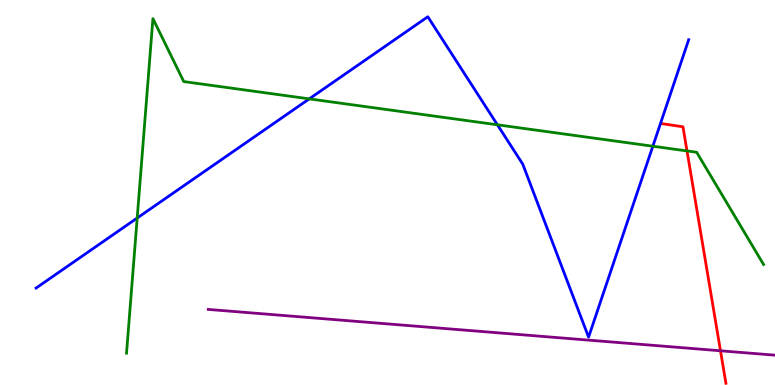[{'lines': ['blue', 'red'], 'intersections': []}, {'lines': ['green', 'red'], 'intersections': [{'x': 8.86, 'y': 6.08}]}, {'lines': ['purple', 'red'], 'intersections': [{'x': 9.3, 'y': 0.889}]}, {'lines': ['blue', 'green'], 'intersections': [{'x': 1.77, 'y': 4.34}, {'x': 3.99, 'y': 7.43}, {'x': 6.42, 'y': 6.76}, {'x': 8.42, 'y': 6.2}]}, {'lines': ['blue', 'purple'], 'intersections': []}, {'lines': ['green', 'purple'], 'intersections': []}]